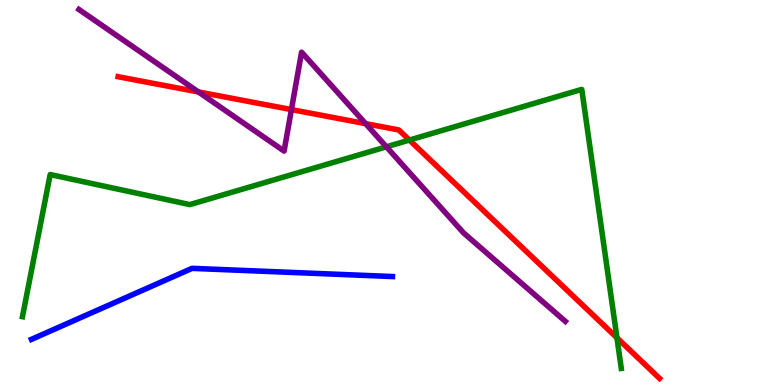[{'lines': ['blue', 'red'], 'intersections': []}, {'lines': ['green', 'red'], 'intersections': [{'x': 5.28, 'y': 6.36}, {'x': 7.96, 'y': 1.23}]}, {'lines': ['purple', 'red'], 'intersections': [{'x': 2.56, 'y': 7.61}, {'x': 3.76, 'y': 7.15}, {'x': 4.72, 'y': 6.79}]}, {'lines': ['blue', 'green'], 'intersections': []}, {'lines': ['blue', 'purple'], 'intersections': []}, {'lines': ['green', 'purple'], 'intersections': [{'x': 4.99, 'y': 6.19}]}]